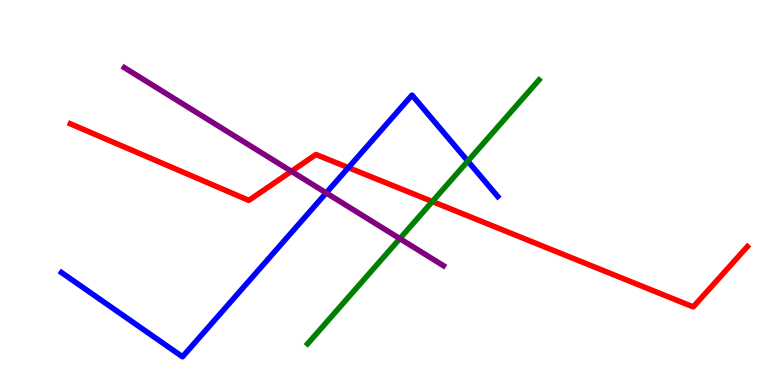[{'lines': ['blue', 'red'], 'intersections': [{'x': 4.5, 'y': 5.65}]}, {'lines': ['green', 'red'], 'intersections': [{'x': 5.58, 'y': 4.77}]}, {'lines': ['purple', 'red'], 'intersections': [{'x': 3.76, 'y': 5.55}]}, {'lines': ['blue', 'green'], 'intersections': [{'x': 6.04, 'y': 5.81}]}, {'lines': ['blue', 'purple'], 'intersections': [{'x': 4.21, 'y': 4.99}]}, {'lines': ['green', 'purple'], 'intersections': [{'x': 5.16, 'y': 3.8}]}]